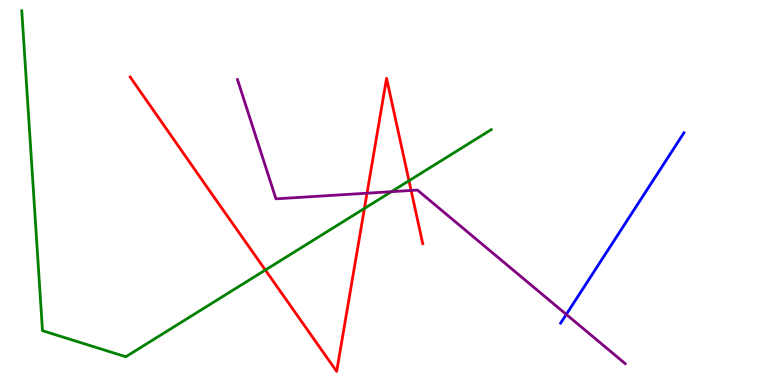[{'lines': ['blue', 'red'], 'intersections': []}, {'lines': ['green', 'red'], 'intersections': [{'x': 3.42, 'y': 2.99}, {'x': 4.7, 'y': 4.59}, {'x': 5.28, 'y': 5.31}]}, {'lines': ['purple', 'red'], 'intersections': [{'x': 4.74, 'y': 4.98}, {'x': 5.3, 'y': 5.05}]}, {'lines': ['blue', 'green'], 'intersections': []}, {'lines': ['blue', 'purple'], 'intersections': [{'x': 7.31, 'y': 1.83}]}, {'lines': ['green', 'purple'], 'intersections': [{'x': 5.05, 'y': 5.02}]}]